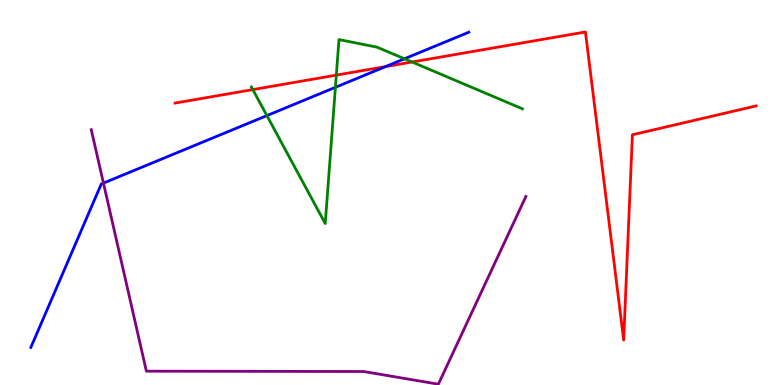[{'lines': ['blue', 'red'], 'intersections': [{'x': 4.98, 'y': 8.27}]}, {'lines': ['green', 'red'], 'intersections': [{'x': 3.26, 'y': 7.67}, {'x': 4.34, 'y': 8.05}, {'x': 5.32, 'y': 8.39}]}, {'lines': ['purple', 'red'], 'intersections': []}, {'lines': ['blue', 'green'], 'intersections': [{'x': 3.44, 'y': 7.0}, {'x': 4.33, 'y': 7.73}, {'x': 5.22, 'y': 8.47}]}, {'lines': ['blue', 'purple'], 'intersections': [{'x': 1.33, 'y': 5.24}]}, {'lines': ['green', 'purple'], 'intersections': []}]